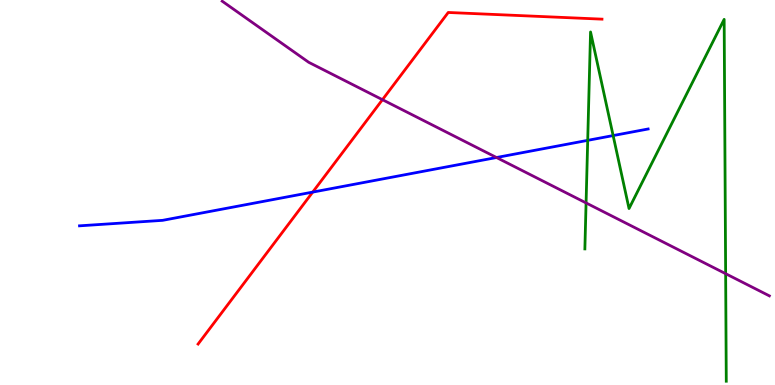[{'lines': ['blue', 'red'], 'intersections': [{'x': 4.04, 'y': 5.01}]}, {'lines': ['green', 'red'], 'intersections': []}, {'lines': ['purple', 'red'], 'intersections': [{'x': 4.93, 'y': 7.41}]}, {'lines': ['blue', 'green'], 'intersections': [{'x': 7.58, 'y': 6.35}, {'x': 7.91, 'y': 6.48}]}, {'lines': ['blue', 'purple'], 'intersections': [{'x': 6.41, 'y': 5.91}]}, {'lines': ['green', 'purple'], 'intersections': [{'x': 7.56, 'y': 4.73}, {'x': 9.36, 'y': 2.89}]}]